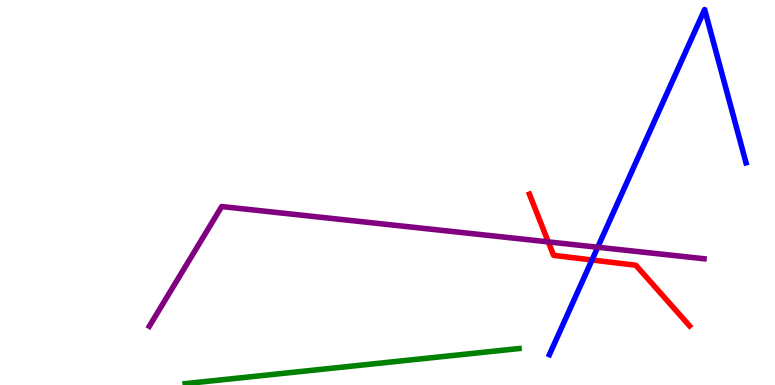[{'lines': ['blue', 'red'], 'intersections': [{'x': 7.64, 'y': 3.25}]}, {'lines': ['green', 'red'], 'intersections': []}, {'lines': ['purple', 'red'], 'intersections': [{'x': 7.07, 'y': 3.72}]}, {'lines': ['blue', 'green'], 'intersections': []}, {'lines': ['blue', 'purple'], 'intersections': [{'x': 7.71, 'y': 3.58}]}, {'lines': ['green', 'purple'], 'intersections': []}]